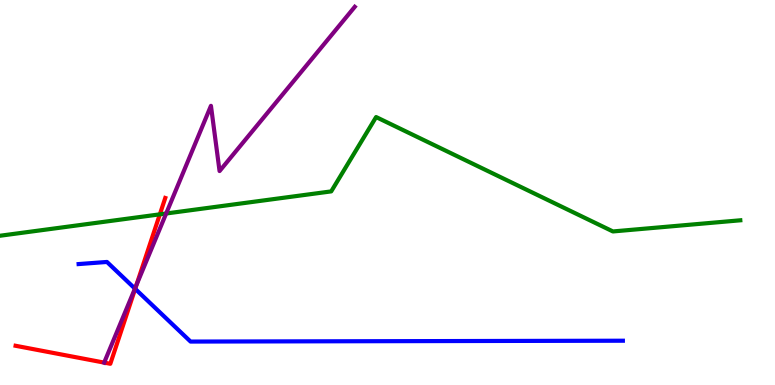[{'lines': ['blue', 'red'], 'intersections': [{'x': 1.74, 'y': 2.5}]}, {'lines': ['green', 'red'], 'intersections': [{'x': 2.06, 'y': 4.43}]}, {'lines': ['purple', 'red'], 'intersections': [{'x': 1.34, 'y': 0.582}, {'x': 1.76, 'y': 2.59}]}, {'lines': ['blue', 'green'], 'intersections': []}, {'lines': ['blue', 'purple'], 'intersections': [{'x': 1.74, 'y': 2.5}]}, {'lines': ['green', 'purple'], 'intersections': [{'x': 2.14, 'y': 4.45}]}]